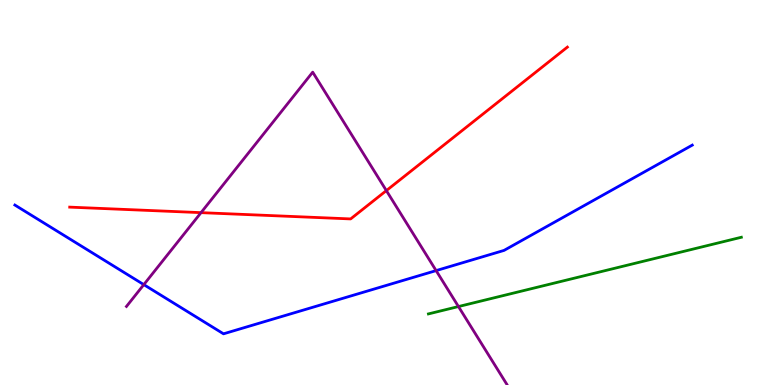[{'lines': ['blue', 'red'], 'intersections': []}, {'lines': ['green', 'red'], 'intersections': []}, {'lines': ['purple', 'red'], 'intersections': [{'x': 2.59, 'y': 4.48}, {'x': 4.99, 'y': 5.05}]}, {'lines': ['blue', 'green'], 'intersections': []}, {'lines': ['blue', 'purple'], 'intersections': [{'x': 1.86, 'y': 2.61}, {'x': 5.63, 'y': 2.97}]}, {'lines': ['green', 'purple'], 'intersections': [{'x': 5.92, 'y': 2.04}]}]